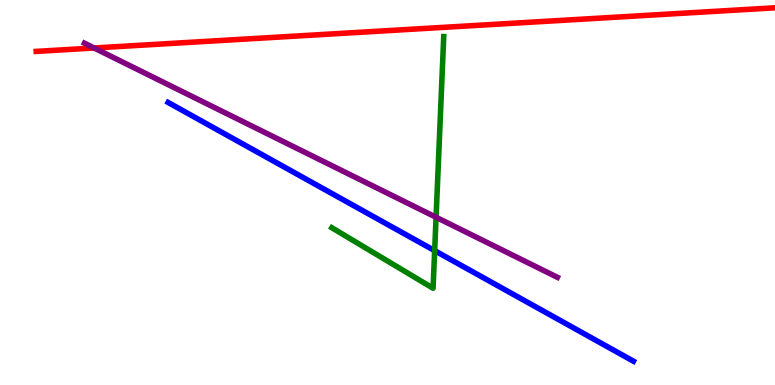[{'lines': ['blue', 'red'], 'intersections': []}, {'lines': ['green', 'red'], 'intersections': []}, {'lines': ['purple', 'red'], 'intersections': [{'x': 1.21, 'y': 8.75}]}, {'lines': ['blue', 'green'], 'intersections': [{'x': 5.61, 'y': 3.49}]}, {'lines': ['blue', 'purple'], 'intersections': []}, {'lines': ['green', 'purple'], 'intersections': [{'x': 5.63, 'y': 4.36}]}]